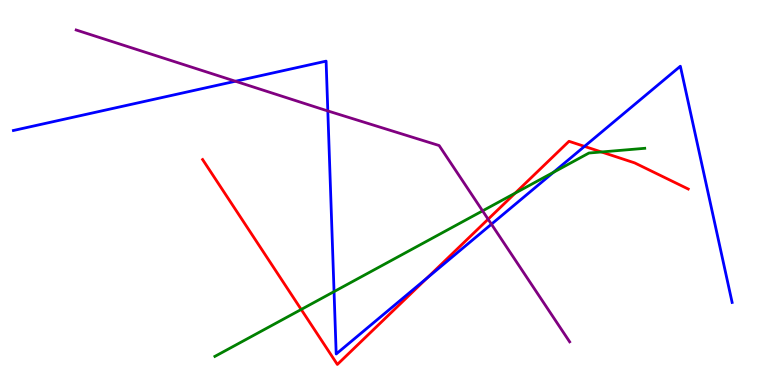[{'lines': ['blue', 'red'], 'intersections': [{'x': 5.51, 'y': 2.78}, {'x': 7.54, 'y': 6.2}]}, {'lines': ['green', 'red'], 'intersections': [{'x': 3.89, 'y': 1.96}, {'x': 6.65, 'y': 4.98}, {'x': 7.76, 'y': 6.05}]}, {'lines': ['purple', 'red'], 'intersections': [{'x': 6.3, 'y': 4.31}]}, {'lines': ['blue', 'green'], 'intersections': [{'x': 4.31, 'y': 2.43}, {'x': 7.14, 'y': 5.52}]}, {'lines': ['blue', 'purple'], 'intersections': [{'x': 3.04, 'y': 7.89}, {'x': 4.23, 'y': 7.12}, {'x': 6.34, 'y': 4.18}]}, {'lines': ['green', 'purple'], 'intersections': [{'x': 6.23, 'y': 4.52}]}]